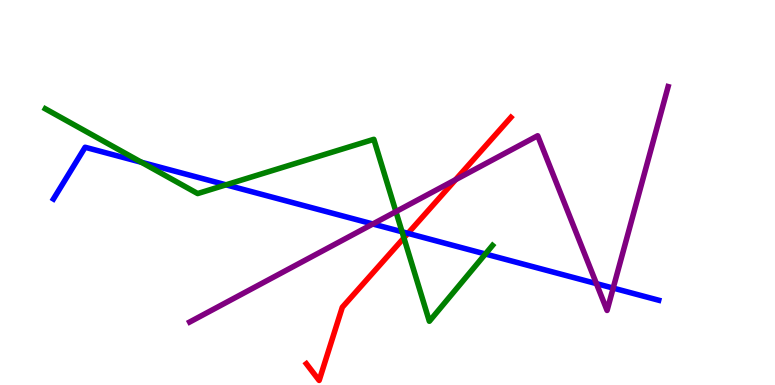[{'lines': ['blue', 'red'], 'intersections': [{'x': 5.26, 'y': 3.94}]}, {'lines': ['green', 'red'], 'intersections': [{'x': 5.21, 'y': 3.82}]}, {'lines': ['purple', 'red'], 'intersections': [{'x': 5.88, 'y': 5.33}]}, {'lines': ['blue', 'green'], 'intersections': [{'x': 1.83, 'y': 5.78}, {'x': 2.92, 'y': 5.2}, {'x': 5.19, 'y': 3.98}, {'x': 6.26, 'y': 3.4}]}, {'lines': ['blue', 'purple'], 'intersections': [{'x': 4.81, 'y': 4.18}, {'x': 7.7, 'y': 2.63}, {'x': 7.91, 'y': 2.52}]}, {'lines': ['green', 'purple'], 'intersections': [{'x': 5.11, 'y': 4.5}]}]